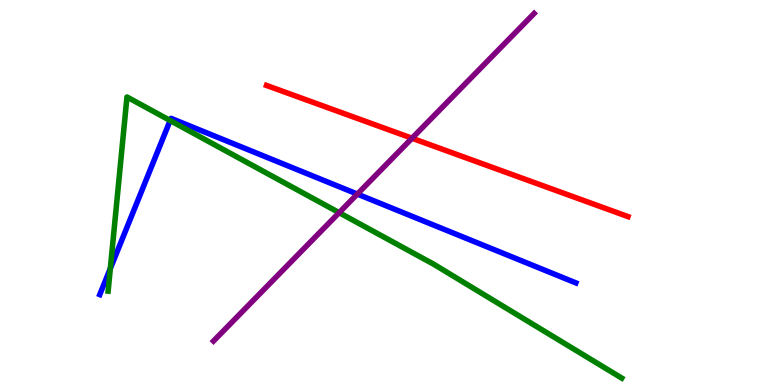[{'lines': ['blue', 'red'], 'intersections': []}, {'lines': ['green', 'red'], 'intersections': []}, {'lines': ['purple', 'red'], 'intersections': [{'x': 5.32, 'y': 6.41}]}, {'lines': ['blue', 'green'], 'intersections': [{'x': 1.42, 'y': 3.03}, {'x': 2.2, 'y': 6.87}]}, {'lines': ['blue', 'purple'], 'intersections': [{'x': 4.61, 'y': 4.96}]}, {'lines': ['green', 'purple'], 'intersections': [{'x': 4.38, 'y': 4.48}]}]